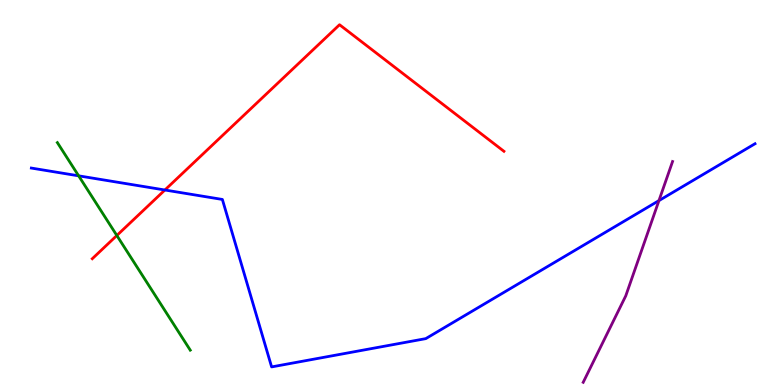[{'lines': ['blue', 'red'], 'intersections': [{'x': 2.13, 'y': 5.06}]}, {'lines': ['green', 'red'], 'intersections': [{'x': 1.51, 'y': 3.88}]}, {'lines': ['purple', 'red'], 'intersections': []}, {'lines': ['blue', 'green'], 'intersections': [{'x': 1.01, 'y': 5.43}]}, {'lines': ['blue', 'purple'], 'intersections': [{'x': 8.5, 'y': 4.79}]}, {'lines': ['green', 'purple'], 'intersections': []}]